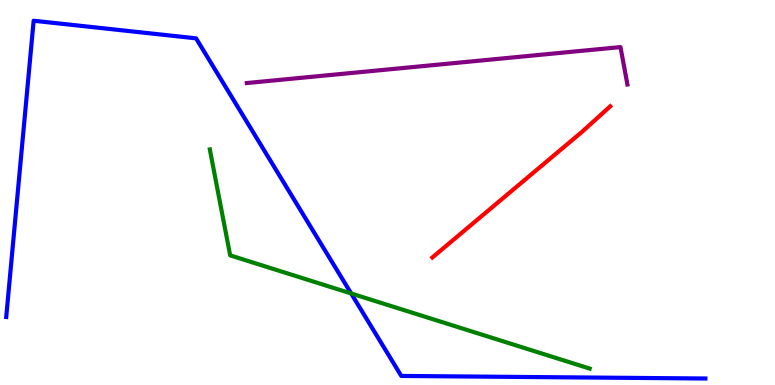[{'lines': ['blue', 'red'], 'intersections': []}, {'lines': ['green', 'red'], 'intersections': []}, {'lines': ['purple', 'red'], 'intersections': []}, {'lines': ['blue', 'green'], 'intersections': [{'x': 4.53, 'y': 2.38}]}, {'lines': ['blue', 'purple'], 'intersections': []}, {'lines': ['green', 'purple'], 'intersections': []}]